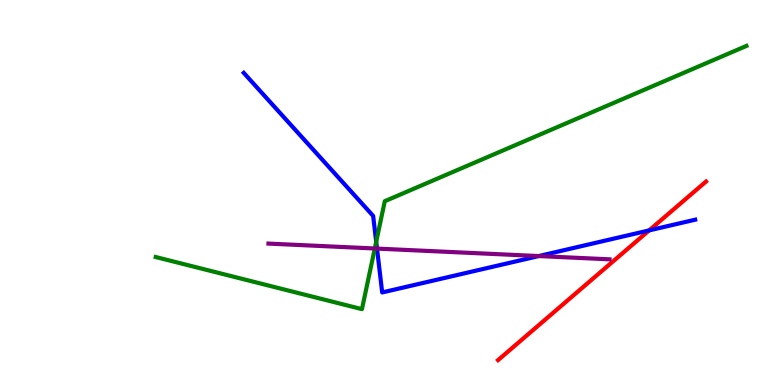[{'lines': ['blue', 'red'], 'intersections': [{'x': 8.38, 'y': 4.02}]}, {'lines': ['green', 'red'], 'intersections': []}, {'lines': ['purple', 'red'], 'intersections': []}, {'lines': ['blue', 'green'], 'intersections': [{'x': 4.85, 'y': 3.72}]}, {'lines': ['blue', 'purple'], 'intersections': [{'x': 4.86, 'y': 3.54}, {'x': 6.95, 'y': 3.35}]}, {'lines': ['green', 'purple'], 'intersections': [{'x': 4.84, 'y': 3.55}]}]